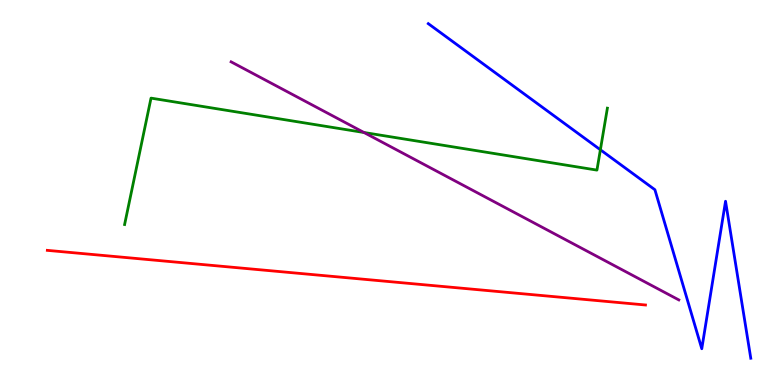[{'lines': ['blue', 'red'], 'intersections': []}, {'lines': ['green', 'red'], 'intersections': []}, {'lines': ['purple', 'red'], 'intersections': []}, {'lines': ['blue', 'green'], 'intersections': [{'x': 7.75, 'y': 6.11}]}, {'lines': ['blue', 'purple'], 'intersections': []}, {'lines': ['green', 'purple'], 'intersections': [{'x': 4.7, 'y': 6.56}]}]